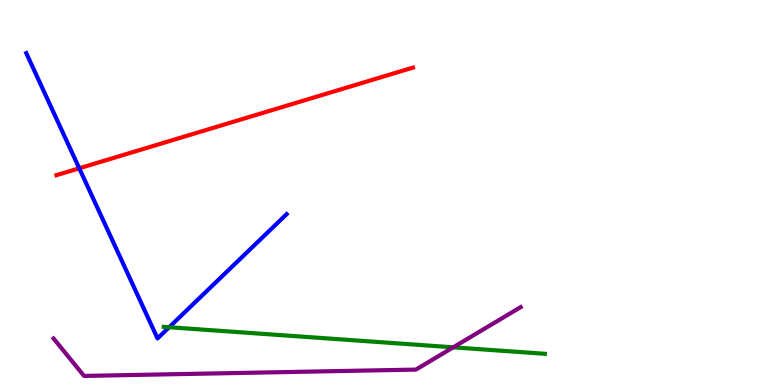[{'lines': ['blue', 'red'], 'intersections': [{'x': 1.02, 'y': 5.63}]}, {'lines': ['green', 'red'], 'intersections': []}, {'lines': ['purple', 'red'], 'intersections': []}, {'lines': ['blue', 'green'], 'intersections': [{'x': 2.18, 'y': 1.5}]}, {'lines': ['blue', 'purple'], 'intersections': []}, {'lines': ['green', 'purple'], 'intersections': [{'x': 5.85, 'y': 0.979}]}]